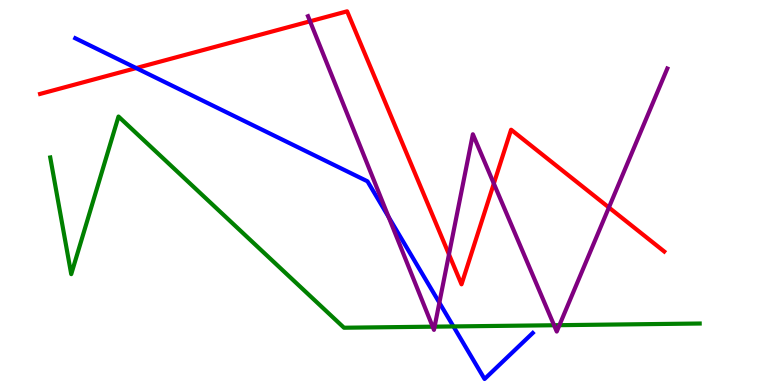[{'lines': ['blue', 'red'], 'intersections': [{'x': 1.76, 'y': 8.23}]}, {'lines': ['green', 'red'], 'intersections': []}, {'lines': ['purple', 'red'], 'intersections': [{'x': 4.0, 'y': 9.45}, {'x': 5.79, 'y': 3.39}, {'x': 6.37, 'y': 5.23}, {'x': 7.86, 'y': 4.61}]}, {'lines': ['blue', 'green'], 'intersections': [{'x': 5.85, 'y': 1.52}]}, {'lines': ['blue', 'purple'], 'intersections': [{'x': 5.01, 'y': 4.36}, {'x': 5.67, 'y': 2.14}]}, {'lines': ['green', 'purple'], 'intersections': [{'x': 5.58, 'y': 1.51}, {'x': 5.61, 'y': 1.52}, {'x': 7.15, 'y': 1.55}, {'x': 7.22, 'y': 1.55}]}]